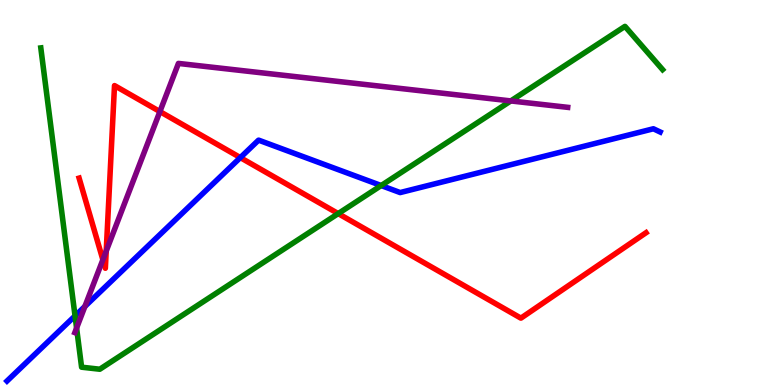[{'lines': ['blue', 'red'], 'intersections': [{'x': 3.1, 'y': 5.91}]}, {'lines': ['green', 'red'], 'intersections': [{'x': 4.36, 'y': 4.45}]}, {'lines': ['purple', 'red'], 'intersections': [{'x': 1.33, 'y': 3.25}, {'x': 1.37, 'y': 3.48}, {'x': 2.06, 'y': 7.1}]}, {'lines': ['blue', 'green'], 'intersections': [{'x': 0.968, 'y': 1.8}, {'x': 4.92, 'y': 5.18}]}, {'lines': ['blue', 'purple'], 'intersections': [{'x': 1.1, 'y': 2.04}]}, {'lines': ['green', 'purple'], 'intersections': [{'x': 0.988, 'y': 1.48}, {'x': 6.59, 'y': 7.38}]}]